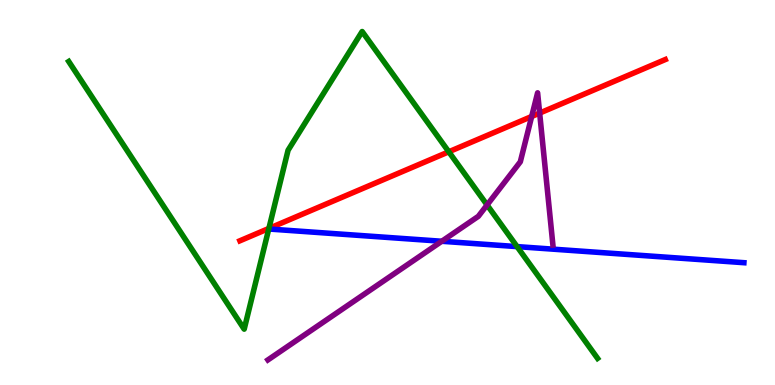[{'lines': ['blue', 'red'], 'intersections': []}, {'lines': ['green', 'red'], 'intersections': [{'x': 3.47, 'y': 4.07}, {'x': 5.79, 'y': 6.06}]}, {'lines': ['purple', 'red'], 'intersections': [{'x': 6.86, 'y': 6.97}, {'x': 6.96, 'y': 7.06}]}, {'lines': ['blue', 'green'], 'intersections': [{'x': 6.67, 'y': 3.59}]}, {'lines': ['blue', 'purple'], 'intersections': [{'x': 5.7, 'y': 3.73}]}, {'lines': ['green', 'purple'], 'intersections': [{'x': 6.28, 'y': 4.68}]}]